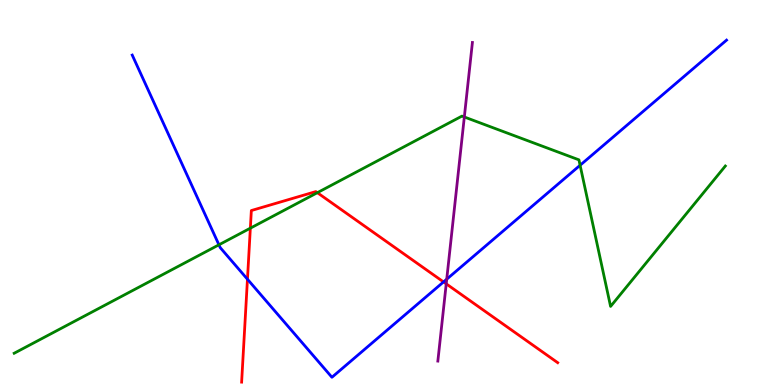[{'lines': ['blue', 'red'], 'intersections': [{'x': 3.19, 'y': 2.75}, {'x': 5.72, 'y': 2.68}]}, {'lines': ['green', 'red'], 'intersections': [{'x': 3.23, 'y': 4.07}, {'x': 4.09, 'y': 5.0}]}, {'lines': ['purple', 'red'], 'intersections': [{'x': 5.76, 'y': 2.63}]}, {'lines': ['blue', 'green'], 'intersections': [{'x': 2.83, 'y': 3.64}, {'x': 7.49, 'y': 5.71}]}, {'lines': ['blue', 'purple'], 'intersections': [{'x': 5.76, 'y': 2.75}]}, {'lines': ['green', 'purple'], 'intersections': [{'x': 5.99, 'y': 6.96}]}]